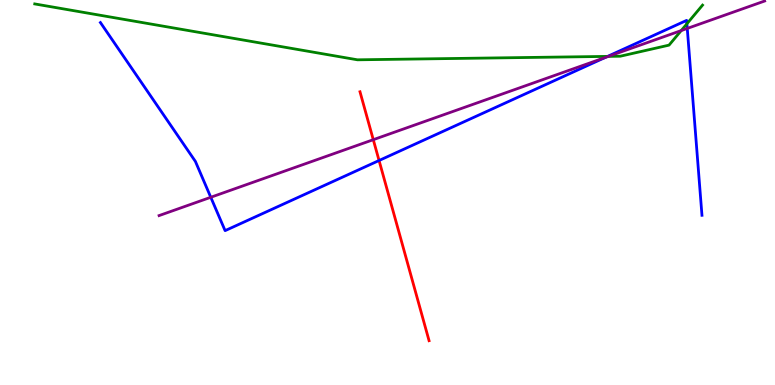[{'lines': ['blue', 'red'], 'intersections': [{'x': 4.89, 'y': 5.83}]}, {'lines': ['green', 'red'], 'intersections': []}, {'lines': ['purple', 'red'], 'intersections': [{'x': 4.82, 'y': 6.37}]}, {'lines': ['blue', 'green'], 'intersections': [{'x': 7.84, 'y': 8.54}, {'x': 8.86, 'y': 9.38}]}, {'lines': ['blue', 'purple'], 'intersections': [{'x': 2.72, 'y': 4.88}, {'x': 7.8, 'y': 8.5}, {'x': 8.87, 'y': 9.26}]}, {'lines': ['green', 'purple'], 'intersections': [{'x': 7.85, 'y': 8.54}, {'x': 8.79, 'y': 9.21}]}]